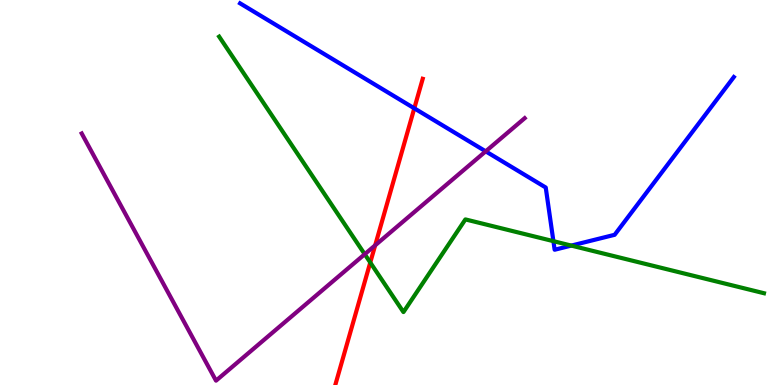[{'lines': ['blue', 'red'], 'intersections': [{'x': 5.35, 'y': 7.19}]}, {'lines': ['green', 'red'], 'intersections': [{'x': 4.78, 'y': 3.18}]}, {'lines': ['purple', 'red'], 'intersections': [{'x': 4.84, 'y': 3.63}]}, {'lines': ['blue', 'green'], 'intersections': [{'x': 7.14, 'y': 3.74}, {'x': 7.37, 'y': 3.62}]}, {'lines': ['blue', 'purple'], 'intersections': [{'x': 6.27, 'y': 6.07}]}, {'lines': ['green', 'purple'], 'intersections': [{'x': 4.71, 'y': 3.4}]}]